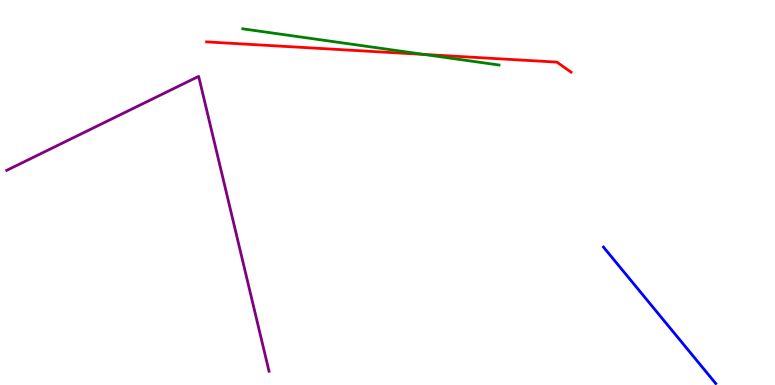[{'lines': ['blue', 'red'], 'intersections': []}, {'lines': ['green', 'red'], 'intersections': [{'x': 5.47, 'y': 8.59}]}, {'lines': ['purple', 'red'], 'intersections': []}, {'lines': ['blue', 'green'], 'intersections': []}, {'lines': ['blue', 'purple'], 'intersections': []}, {'lines': ['green', 'purple'], 'intersections': []}]